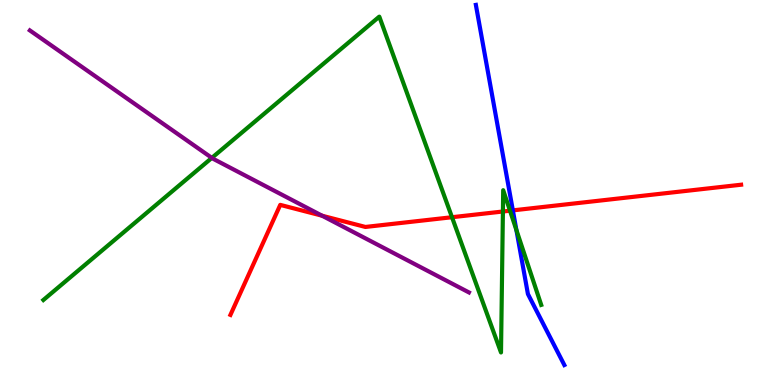[{'lines': ['blue', 'red'], 'intersections': [{'x': 6.62, 'y': 4.54}]}, {'lines': ['green', 'red'], 'intersections': [{'x': 5.83, 'y': 4.36}, {'x': 6.49, 'y': 4.51}, {'x': 6.58, 'y': 4.53}]}, {'lines': ['purple', 'red'], 'intersections': [{'x': 4.16, 'y': 4.4}]}, {'lines': ['blue', 'green'], 'intersections': [{'x': 6.66, 'y': 4.03}]}, {'lines': ['blue', 'purple'], 'intersections': []}, {'lines': ['green', 'purple'], 'intersections': [{'x': 2.73, 'y': 5.9}]}]